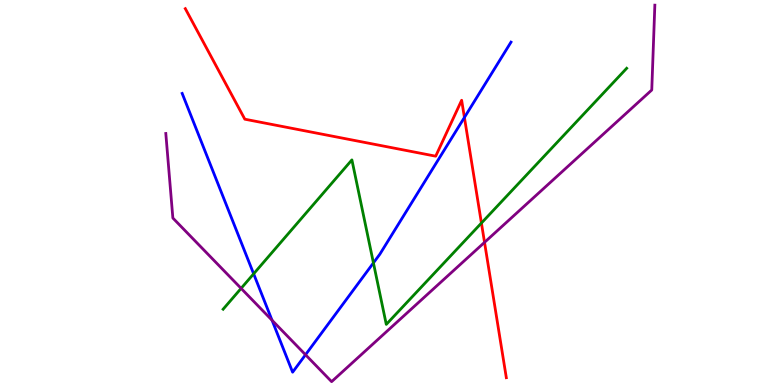[{'lines': ['blue', 'red'], 'intersections': [{'x': 5.99, 'y': 6.95}]}, {'lines': ['green', 'red'], 'intersections': [{'x': 6.21, 'y': 4.21}]}, {'lines': ['purple', 'red'], 'intersections': [{'x': 6.25, 'y': 3.71}]}, {'lines': ['blue', 'green'], 'intersections': [{'x': 3.27, 'y': 2.89}, {'x': 4.82, 'y': 3.17}]}, {'lines': ['blue', 'purple'], 'intersections': [{'x': 3.51, 'y': 1.68}, {'x': 3.94, 'y': 0.786}]}, {'lines': ['green', 'purple'], 'intersections': [{'x': 3.11, 'y': 2.51}]}]